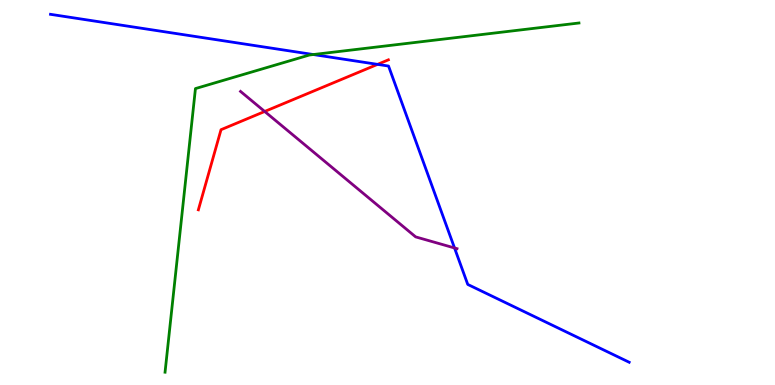[{'lines': ['blue', 'red'], 'intersections': [{'x': 4.87, 'y': 8.33}]}, {'lines': ['green', 'red'], 'intersections': []}, {'lines': ['purple', 'red'], 'intersections': [{'x': 3.42, 'y': 7.1}]}, {'lines': ['blue', 'green'], 'intersections': [{'x': 4.04, 'y': 8.58}]}, {'lines': ['blue', 'purple'], 'intersections': [{'x': 5.86, 'y': 3.56}]}, {'lines': ['green', 'purple'], 'intersections': []}]